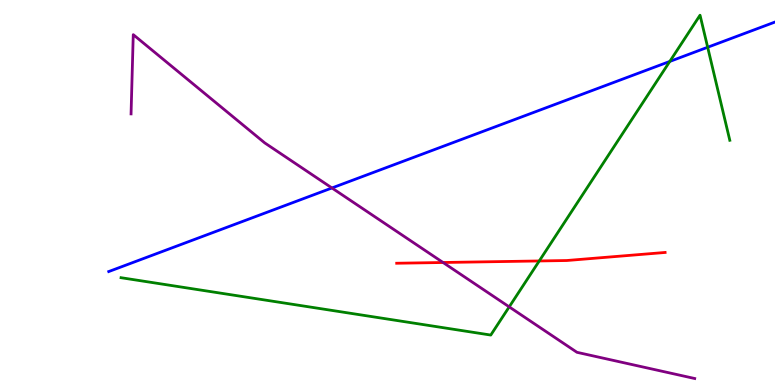[{'lines': ['blue', 'red'], 'intersections': []}, {'lines': ['green', 'red'], 'intersections': [{'x': 6.96, 'y': 3.22}]}, {'lines': ['purple', 'red'], 'intersections': [{'x': 5.72, 'y': 3.18}]}, {'lines': ['blue', 'green'], 'intersections': [{'x': 8.64, 'y': 8.4}, {'x': 9.13, 'y': 8.77}]}, {'lines': ['blue', 'purple'], 'intersections': [{'x': 4.28, 'y': 5.12}]}, {'lines': ['green', 'purple'], 'intersections': [{'x': 6.57, 'y': 2.03}]}]